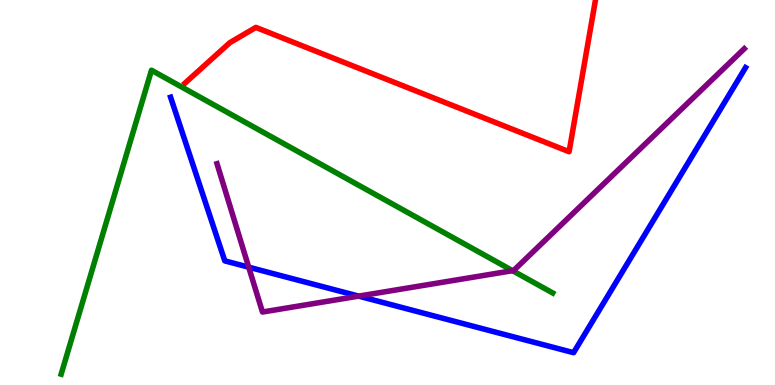[{'lines': ['blue', 'red'], 'intersections': []}, {'lines': ['green', 'red'], 'intersections': []}, {'lines': ['purple', 'red'], 'intersections': []}, {'lines': ['blue', 'green'], 'intersections': []}, {'lines': ['blue', 'purple'], 'intersections': [{'x': 3.21, 'y': 3.06}, {'x': 4.63, 'y': 2.31}]}, {'lines': ['green', 'purple'], 'intersections': [{'x': 6.61, 'y': 2.97}]}]